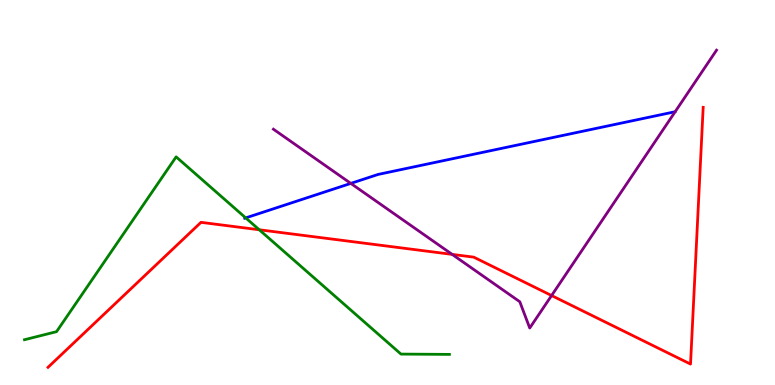[{'lines': ['blue', 'red'], 'intersections': []}, {'lines': ['green', 'red'], 'intersections': [{'x': 3.35, 'y': 4.03}]}, {'lines': ['purple', 'red'], 'intersections': [{'x': 5.83, 'y': 3.39}, {'x': 7.12, 'y': 2.32}]}, {'lines': ['blue', 'green'], 'intersections': [{'x': 3.17, 'y': 4.34}]}, {'lines': ['blue', 'purple'], 'intersections': [{'x': 4.53, 'y': 5.24}]}, {'lines': ['green', 'purple'], 'intersections': []}]